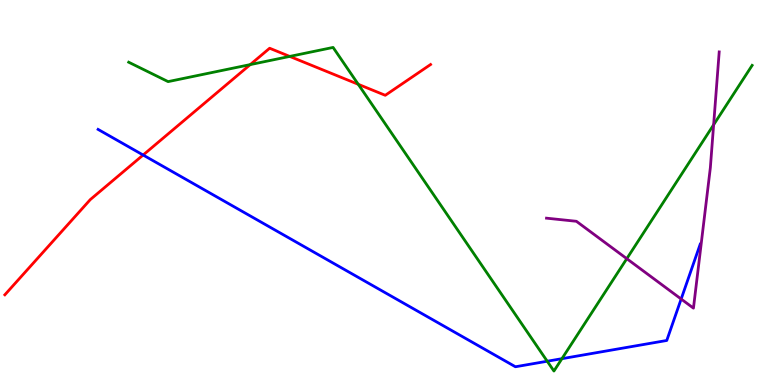[{'lines': ['blue', 'red'], 'intersections': [{'x': 1.85, 'y': 5.97}]}, {'lines': ['green', 'red'], 'intersections': [{'x': 3.23, 'y': 8.32}, {'x': 3.74, 'y': 8.53}, {'x': 4.62, 'y': 7.81}]}, {'lines': ['purple', 'red'], 'intersections': []}, {'lines': ['blue', 'green'], 'intersections': [{'x': 7.06, 'y': 0.617}, {'x': 7.25, 'y': 0.683}]}, {'lines': ['blue', 'purple'], 'intersections': [{'x': 8.79, 'y': 2.23}]}, {'lines': ['green', 'purple'], 'intersections': [{'x': 8.09, 'y': 3.28}, {'x': 9.21, 'y': 6.76}]}]